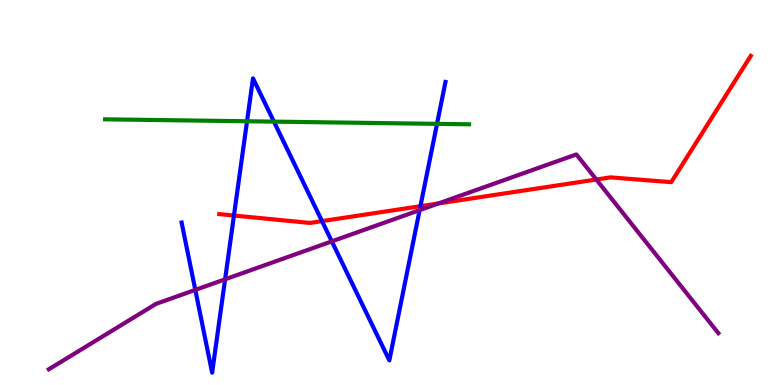[{'lines': ['blue', 'red'], 'intersections': [{'x': 3.02, 'y': 4.4}, {'x': 4.16, 'y': 4.26}, {'x': 5.42, 'y': 4.64}]}, {'lines': ['green', 'red'], 'intersections': []}, {'lines': ['purple', 'red'], 'intersections': [{'x': 5.66, 'y': 4.72}, {'x': 7.69, 'y': 5.34}]}, {'lines': ['blue', 'green'], 'intersections': [{'x': 3.19, 'y': 6.85}, {'x': 3.53, 'y': 6.84}, {'x': 5.64, 'y': 6.78}]}, {'lines': ['blue', 'purple'], 'intersections': [{'x': 2.52, 'y': 2.47}, {'x': 2.9, 'y': 2.75}, {'x': 4.28, 'y': 3.73}, {'x': 5.41, 'y': 4.54}]}, {'lines': ['green', 'purple'], 'intersections': []}]